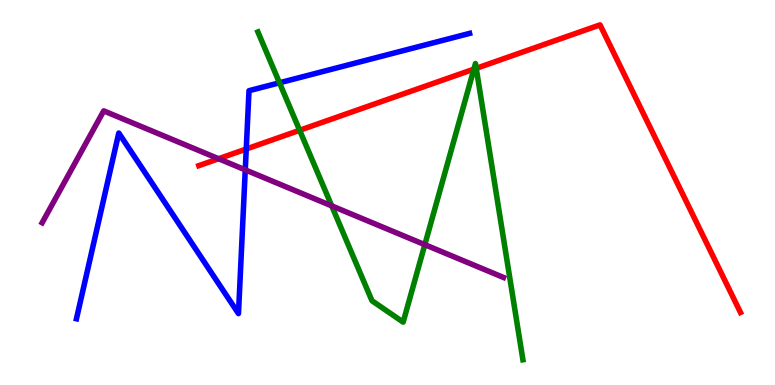[{'lines': ['blue', 'red'], 'intersections': [{'x': 3.18, 'y': 6.13}]}, {'lines': ['green', 'red'], 'intersections': [{'x': 3.87, 'y': 6.62}, {'x': 6.11, 'y': 8.2}, {'x': 6.14, 'y': 8.23}]}, {'lines': ['purple', 'red'], 'intersections': [{'x': 2.82, 'y': 5.88}]}, {'lines': ['blue', 'green'], 'intersections': [{'x': 3.61, 'y': 7.85}]}, {'lines': ['blue', 'purple'], 'intersections': [{'x': 3.16, 'y': 5.59}]}, {'lines': ['green', 'purple'], 'intersections': [{'x': 4.28, 'y': 4.65}, {'x': 5.48, 'y': 3.65}]}]